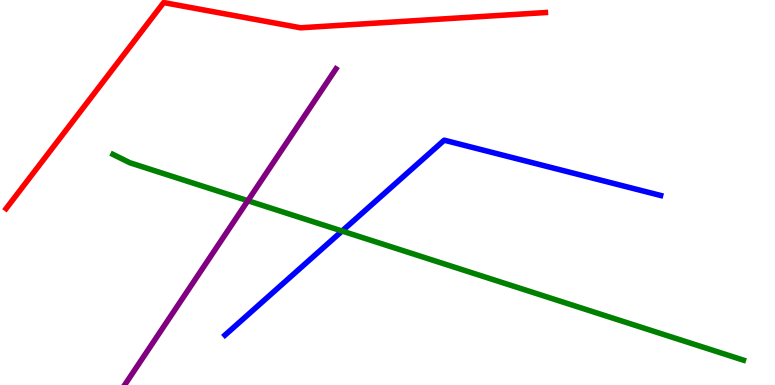[{'lines': ['blue', 'red'], 'intersections': []}, {'lines': ['green', 'red'], 'intersections': []}, {'lines': ['purple', 'red'], 'intersections': []}, {'lines': ['blue', 'green'], 'intersections': [{'x': 4.41, 'y': 4.0}]}, {'lines': ['blue', 'purple'], 'intersections': []}, {'lines': ['green', 'purple'], 'intersections': [{'x': 3.2, 'y': 4.79}]}]